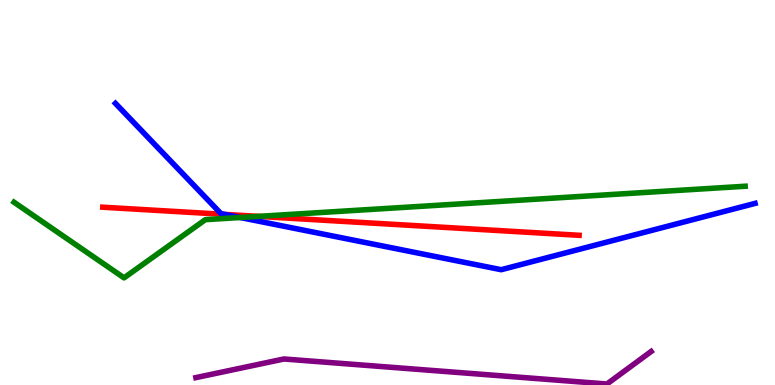[{'lines': ['blue', 'red'], 'intersections': [{'x': 2.9, 'y': 4.43}]}, {'lines': ['green', 'red'], 'intersections': [{'x': 3.33, 'y': 4.38}]}, {'lines': ['purple', 'red'], 'intersections': []}, {'lines': ['blue', 'green'], 'intersections': [{'x': 3.1, 'y': 4.35}]}, {'lines': ['blue', 'purple'], 'intersections': []}, {'lines': ['green', 'purple'], 'intersections': []}]